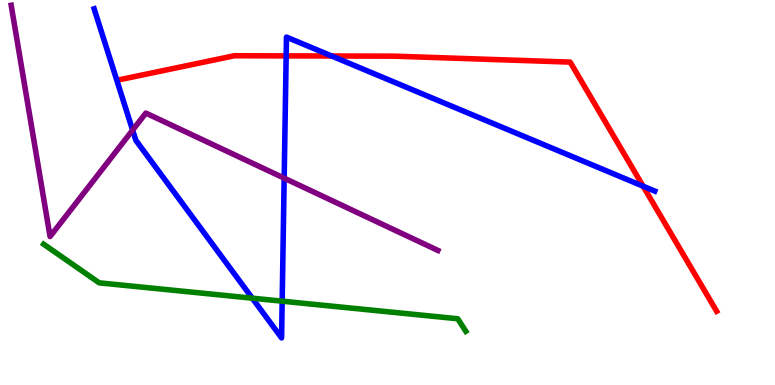[{'lines': ['blue', 'red'], 'intersections': [{'x': 3.69, 'y': 8.55}, {'x': 4.28, 'y': 8.55}, {'x': 8.3, 'y': 5.16}]}, {'lines': ['green', 'red'], 'intersections': []}, {'lines': ['purple', 'red'], 'intersections': []}, {'lines': ['blue', 'green'], 'intersections': [{'x': 3.26, 'y': 2.26}, {'x': 3.64, 'y': 2.18}]}, {'lines': ['blue', 'purple'], 'intersections': [{'x': 1.71, 'y': 6.62}, {'x': 3.67, 'y': 5.37}]}, {'lines': ['green', 'purple'], 'intersections': []}]